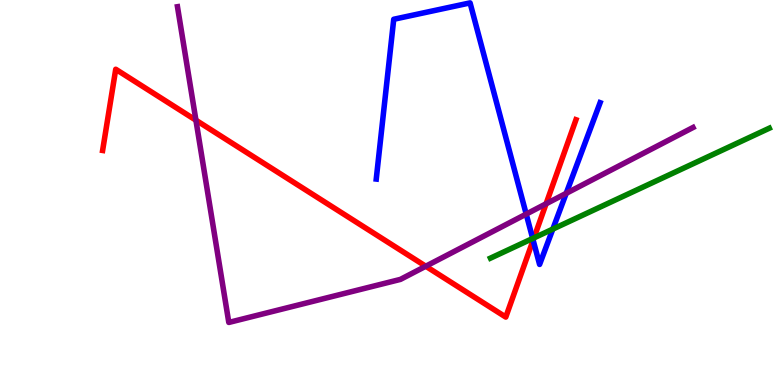[{'lines': ['blue', 'red'], 'intersections': [{'x': 6.88, 'y': 3.76}]}, {'lines': ['green', 'red'], 'intersections': [{'x': 6.89, 'y': 3.82}]}, {'lines': ['purple', 'red'], 'intersections': [{'x': 2.53, 'y': 6.88}, {'x': 5.49, 'y': 3.08}, {'x': 7.05, 'y': 4.71}]}, {'lines': ['blue', 'green'], 'intersections': [{'x': 6.87, 'y': 3.81}, {'x': 7.13, 'y': 4.05}]}, {'lines': ['blue', 'purple'], 'intersections': [{'x': 6.79, 'y': 4.44}, {'x': 7.31, 'y': 4.98}]}, {'lines': ['green', 'purple'], 'intersections': []}]